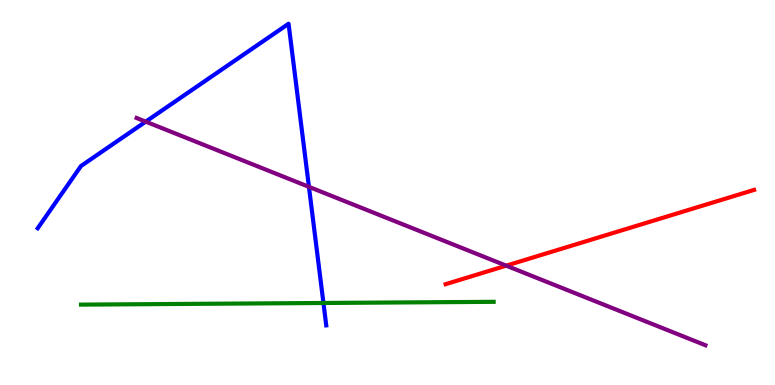[{'lines': ['blue', 'red'], 'intersections': []}, {'lines': ['green', 'red'], 'intersections': []}, {'lines': ['purple', 'red'], 'intersections': [{'x': 6.53, 'y': 3.1}]}, {'lines': ['blue', 'green'], 'intersections': [{'x': 4.17, 'y': 2.13}]}, {'lines': ['blue', 'purple'], 'intersections': [{'x': 1.88, 'y': 6.84}, {'x': 3.99, 'y': 5.15}]}, {'lines': ['green', 'purple'], 'intersections': []}]